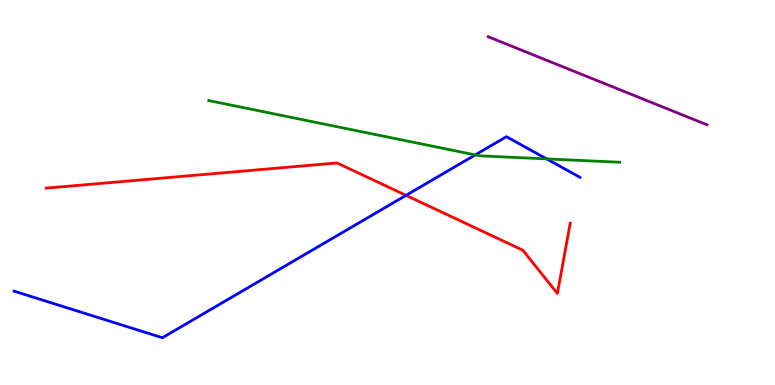[{'lines': ['blue', 'red'], 'intersections': [{'x': 5.24, 'y': 4.93}]}, {'lines': ['green', 'red'], 'intersections': []}, {'lines': ['purple', 'red'], 'intersections': []}, {'lines': ['blue', 'green'], 'intersections': [{'x': 6.13, 'y': 5.98}, {'x': 7.05, 'y': 5.87}]}, {'lines': ['blue', 'purple'], 'intersections': []}, {'lines': ['green', 'purple'], 'intersections': []}]